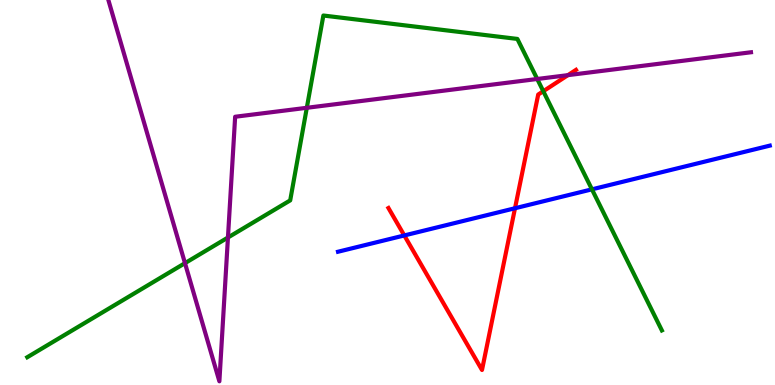[{'lines': ['blue', 'red'], 'intersections': [{'x': 5.22, 'y': 3.88}, {'x': 6.65, 'y': 4.59}]}, {'lines': ['green', 'red'], 'intersections': [{'x': 7.01, 'y': 7.63}]}, {'lines': ['purple', 'red'], 'intersections': [{'x': 7.33, 'y': 8.05}]}, {'lines': ['blue', 'green'], 'intersections': [{'x': 7.64, 'y': 5.08}]}, {'lines': ['blue', 'purple'], 'intersections': []}, {'lines': ['green', 'purple'], 'intersections': [{'x': 2.39, 'y': 3.16}, {'x': 2.94, 'y': 3.83}, {'x': 3.96, 'y': 7.2}, {'x': 6.93, 'y': 7.95}]}]